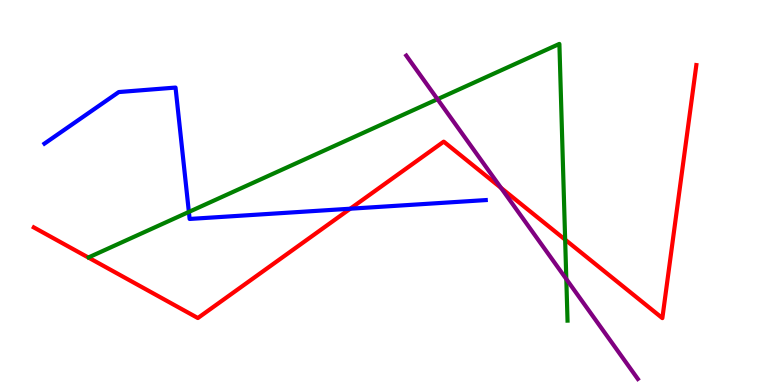[{'lines': ['blue', 'red'], 'intersections': [{'x': 4.52, 'y': 4.58}]}, {'lines': ['green', 'red'], 'intersections': [{'x': 7.29, 'y': 3.78}]}, {'lines': ['purple', 'red'], 'intersections': [{'x': 6.46, 'y': 5.12}]}, {'lines': ['blue', 'green'], 'intersections': [{'x': 2.44, 'y': 4.5}]}, {'lines': ['blue', 'purple'], 'intersections': []}, {'lines': ['green', 'purple'], 'intersections': [{'x': 5.65, 'y': 7.42}, {'x': 7.31, 'y': 2.75}]}]